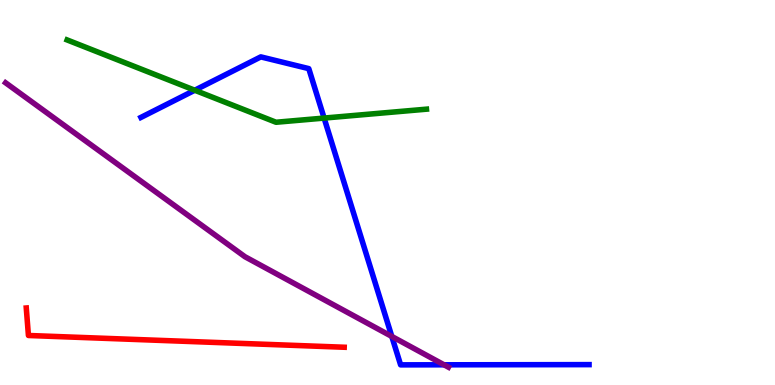[{'lines': ['blue', 'red'], 'intersections': []}, {'lines': ['green', 'red'], 'intersections': []}, {'lines': ['purple', 'red'], 'intersections': []}, {'lines': ['blue', 'green'], 'intersections': [{'x': 2.51, 'y': 7.66}, {'x': 4.18, 'y': 6.93}]}, {'lines': ['blue', 'purple'], 'intersections': [{'x': 5.06, 'y': 1.26}, {'x': 5.73, 'y': 0.525}]}, {'lines': ['green', 'purple'], 'intersections': []}]